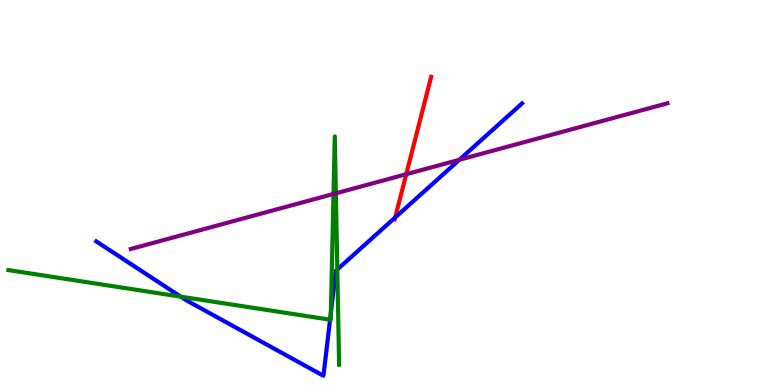[{'lines': ['blue', 'red'], 'intersections': [{'x': 5.1, 'y': 4.35}]}, {'lines': ['green', 'red'], 'intersections': []}, {'lines': ['purple', 'red'], 'intersections': [{'x': 5.24, 'y': 5.48}]}, {'lines': ['blue', 'green'], 'intersections': [{'x': 2.33, 'y': 2.29}, {'x': 4.26, 'y': 1.7}, {'x': 4.27, 'y': 1.87}, {'x': 4.35, 'y': 3.0}]}, {'lines': ['blue', 'purple'], 'intersections': [{'x': 5.93, 'y': 5.85}]}, {'lines': ['green', 'purple'], 'intersections': [{'x': 4.3, 'y': 4.96}, {'x': 4.33, 'y': 4.98}]}]